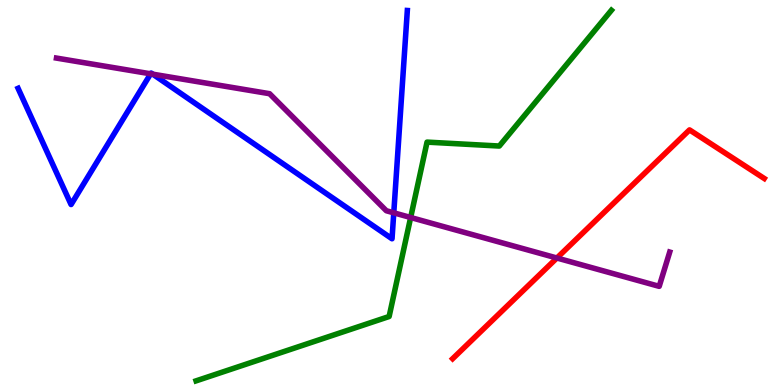[{'lines': ['blue', 'red'], 'intersections': []}, {'lines': ['green', 'red'], 'intersections': []}, {'lines': ['purple', 'red'], 'intersections': [{'x': 7.19, 'y': 3.3}]}, {'lines': ['blue', 'green'], 'intersections': []}, {'lines': ['blue', 'purple'], 'intersections': [{'x': 1.94, 'y': 8.08}, {'x': 1.97, 'y': 8.07}, {'x': 5.08, 'y': 4.47}]}, {'lines': ['green', 'purple'], 'intersections': [{'x': 5.3, 'y': 4.35}]}]